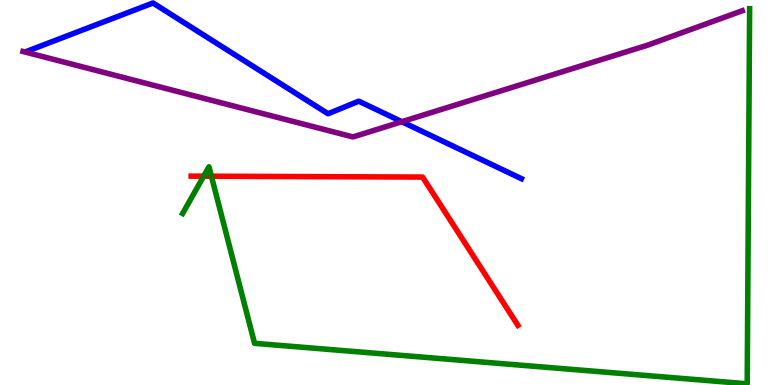[{'lines': ['blue', 'red'], 'intersections': []}, {'lines': ['green', 'red'], 'intersections': [{'x': 2.63, 'y': 5.42}, {'x': 2.73, 'y': 5.42}]}, {'lines': ['purple', 'red'], 'intersections': []}, {'lines': ['blue', 'green'], 'intersections': []}, {'lines': ['blue', 'purple'], 'intersections': [{'x': 5.19, 'y': 6.84}]}, {'lines': ['green', 'purple'], 'intersections': []}]